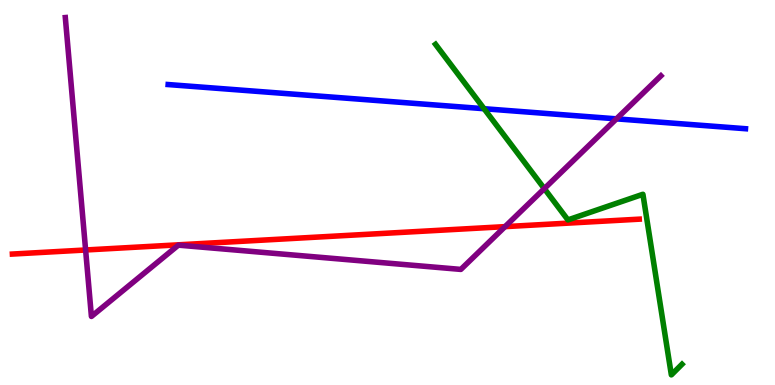[{'lines': ['blue', 'red'], 'intersections': []}, {'lines': ['green', 'red'], 'intersections': []}, {'lines': ['purple', 'red'], 'intersections': [{'x': 1.1, 'y': 3.51}, {'x': 6.52, 'y': 4.11}]}, {'lines': ['blue', 'green'], 'intersections': [{'x': 6.25, 'y': 7.18}]}, {'lines': ['blue', 'purple'], 'intersections': [{'x': 7.95, 'y': 6.91}]}, {'lines': ['green', 'purple'], 'intersections': [{'x': 7.02, 'y': 5.1}]}]